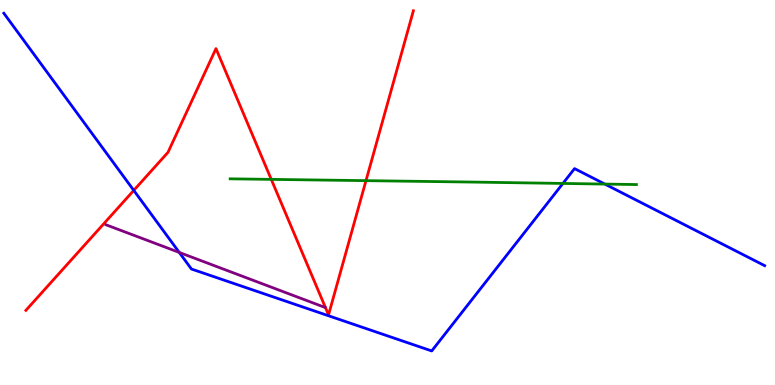[{'lines': ['blue', 'red'], 'intersections': [{'x': 1.73, 'y': 5.05}]}, {'lines': ['green', 'red'], 'intersections': [{'x': 3.5, 'y': 5.34}, {'x': 4.72, 'y': 5.31}]}, {'lines': ['purple', 'red'], 'intersections': []}, {'lines': ['blue', 'green'], 'intersections': [{'x': 7.26, 'y': 5.24}, {'x': 7.8, 'y': 5.22}]}, {'lines': ['blue', 'purple'], 'intersections': [{'x': 2.31, 'y': 3.44}]}, {'lines': ['green', 'purple'], 'intersections': []}]